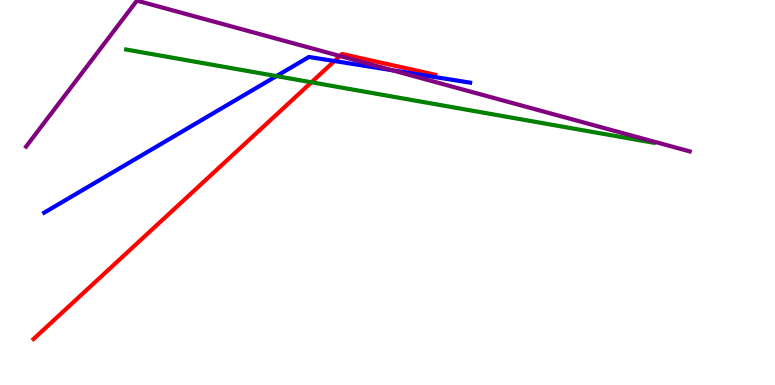[{'lines': ['blue', 'red'], 'intersections': [{'x': 4.32, 'y': 8.41}]}, {'lines': ['green', 'red'], 'intersections': [{'x': 4.02, 'y': 7.86}]}, {'lines': ['purple', 'red'], 'intersections': [{'x': 4.39, 'y': 8.55}]}, {'lines': ['blue', 'green'], 'intersections': [{'x': 3.57, 'y': 8.02}]}, {'lines': ['blue', 'purple'], 'intersections': [{'x': 5.06, 'y': 8.18}]}, {'lines': ['green', 'purple'], 'intersections': []}]